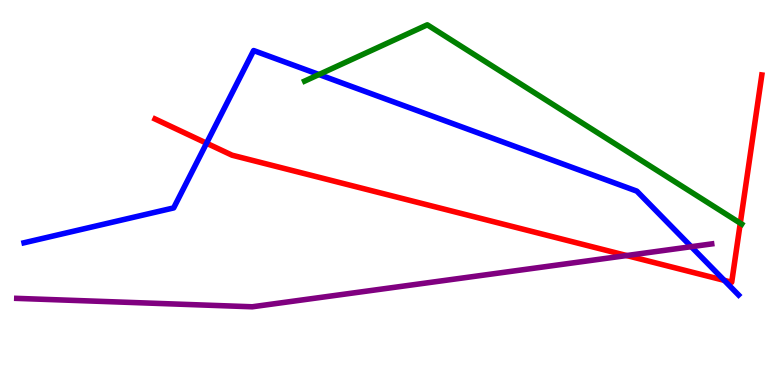[{'lines': ['blue', 'red'], 'intersections': [{'x': 2.67, 'y': 6.28}, {'x': 9.34, 'y': 2.72}]}, {'lines': ['green', 'red'], 'intersections': [{'x': 9.55, 'y': 4.2}]}, {'lines': ['purple', 'red'], 'intersections': [{'x': 8.09, 'y': 3.36}]}, {'lines': ['blue', 'green'], 'intersections': [{'x': 4.12, 'y': 8.06}]}, {'lines': ['blue', 'purple'], 'intersections': [{'x': 8.92, 'y': 3.59}]}, {'lines': ['green', 'purple'], 'intersections': []}]